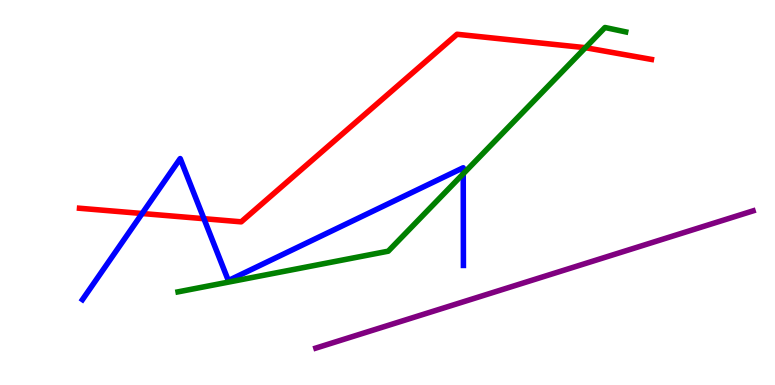[{'lines': ['blue', 'red'], 'intersections': [{'x': 1.83, 'y': 4.45}, {'x': 2.63, 'y': 4.32}]}, {'lines': ['green', 'red'], 'intersections': [{'x': 7.55, 'y': 8.76}]}, {'lines': ['purple', 'red'], 'intersections': []}, {'lines': ['blue', 'green'], 'intersections': [{'x': 5.98, 'y': 5.49}]}, {'lines': ['blue', 'purple'], 'intersections': []}, {'lines': ['green', 'purple'], 'intersections': []}]